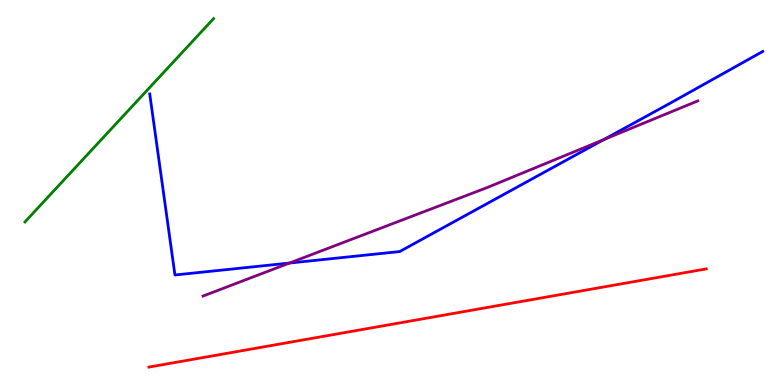[{'lines': ['blue', 'red'], 'intersections': []}, {'lines': ['green', 'red'], 'intersections': []}, {'lines': ['purple', 'red'], 'intersections': []}, {'lines': ['blue', 'green'], 'intersections': []}, {'lines': ['blue', 'purple'], 'intersections': [{'x': 3.73, 'y': 3.17}, {'x': 7.79, 'y': 6.37}]}, {'lines': ['green', 'purple'], 'intersections': []}]